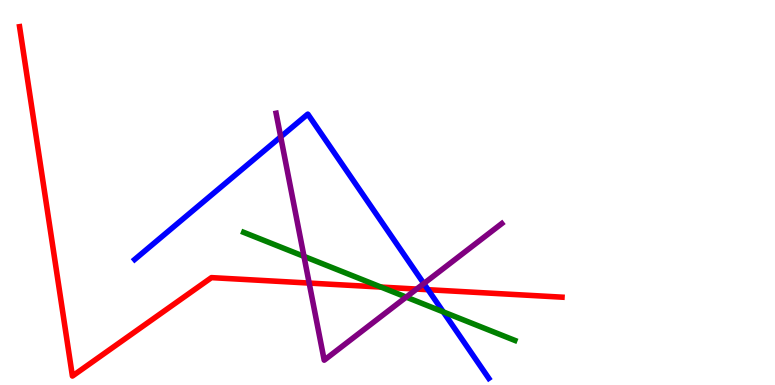[{'lines': ['blue', 'red'], 'intersections': [{'x': 5.52, 'y': 2.48}]}, {'lines': ['green', 'red'], 'intersections': [{'x': 4.92, 'y': 2.54}]}, {'lines': ['purple', 'red'], 'intersections': [{'x': 3.99, 'y': 2.65}, {'x': 5.38, 'y': 2.49}]}, {'lines': ['blue', 'green'], 'intersections': [{'x': 5.72, 'y': 1.9}]}, {'lines': ['blue', 'purple'], 'intersections': [{'x': 3.62, 'y': 6.45}, {'x': 5.47, 'y': 2.64}]}, {'lines': ['green', 'purple'], 'intersections': [{'x': 3.92, 'y': 3.34}, {'x': 5.24, 'y': 2.28}]}]